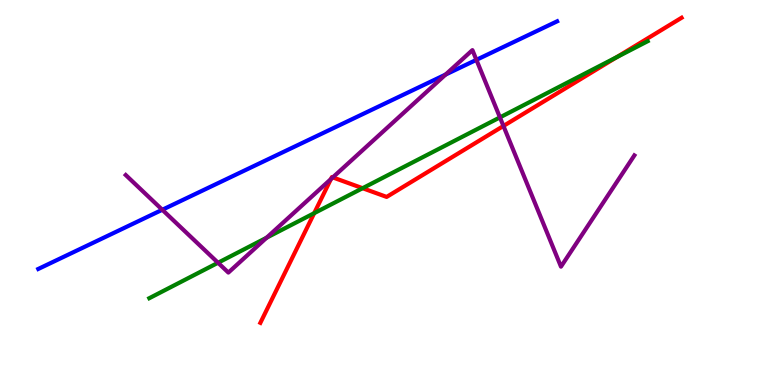[{'lines': ['blue', 'red'], 'intersections': []}, {'lines': ['green', 'red'], 'intersections': [{'x': 4.05, 'y': 4.46}, {'x': 4.68, 'y': 5.11}, {'x': 7.96, 'y': 8.51}]}, {'lines': ['purple', 'red'], 'intersections': [{'x': 4.27, 'y': 5.35}, {'x': 4.29, 'y': 5.39}, {'x': 6.5, 'y': 6.73}]}, {'lines': ['blue', 'green'], 'intersections': []}, {'lines': ['blue', 'purple'], 'intersections': [{'x': 2.09, 'y': 4.55}, {'x': 5.75, 'y': 8.06}, {'x': 6.15, 'y': 8.45}]}, {'lines': ['green', 'purple'], 'intersections': [{'x': 2.81, 'y': 3.18}, {'x': 3.44, 'y': 3.83}, {'x': 6.45, 'y': 6.95}]}]